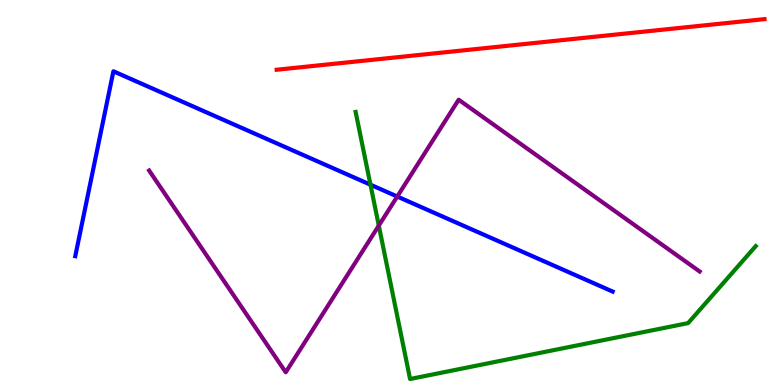[{'lines': ['blue', 'red'], 'intersections': []}, {'lines': ['green', 'red'], 'intersections': []}, {'lines': ['purple', 'red'], 'intersections': []}, {'lines': ['blue', 'green'], 'intersections': [{'x': 4.78, 'y': 5.2}]}, {'lines': ['blue', 'purple'], 'intersections': [{'x': 5.13, 'y': 4.9}]}, {'lines': ['green', 'purple'], 'intersections': [{'x': 4.89, 'y': 4.14}]}]